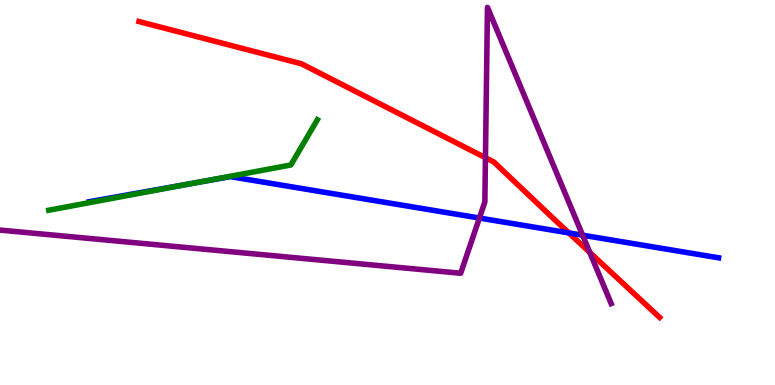[{'lines': ['blue', 'red'], 'intersections': [{'x': 7.34, 'y': 3.95}]}, {'lines': ['green', 'red'], 'intersections': []}, {'lines': ['purple', 'red'], 'intersections': [{'x': 6.26, 'y': 5.9}, {'x': 7.61, 'y': 3.44}]}, {'lines': ['blue', 'green'], 'intersections': [{'x': 2.5, 'y': 5.25}]}, {'lines': ['blue', 'purple'], 'intersections': [{'x': 6.19, 'y': 4.34}, {'x': 7.52, 'y': 3.89}]}, {'lines': ['green', 'purple'], 'intersections': []}]